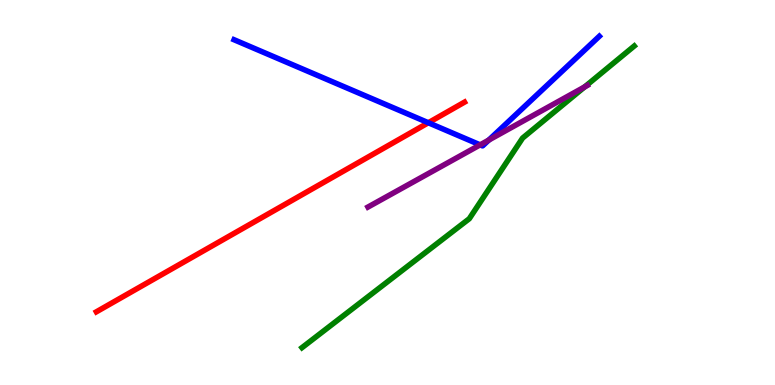[{'lines': ['blue', 'red'], 'intersections': [{'x': 5.53, 'y': 6.81}]}, {'lines': ['green', 'red'], 'intersections': []}, {'lines': ['purple', 'red'], 'intersections': []}, {'lines': ['blue', 'green'], 'intersections': []}, {'lines': ['blue', 'purple'], 'intersections': [{'x': 6.2, 'y': 6.24}, {'x': 6.31, 'y': 6.36}]}, {'lines': ['green', 'purple'], 'intersections': [{'x': 7.54, 'y': 7.74}]}]